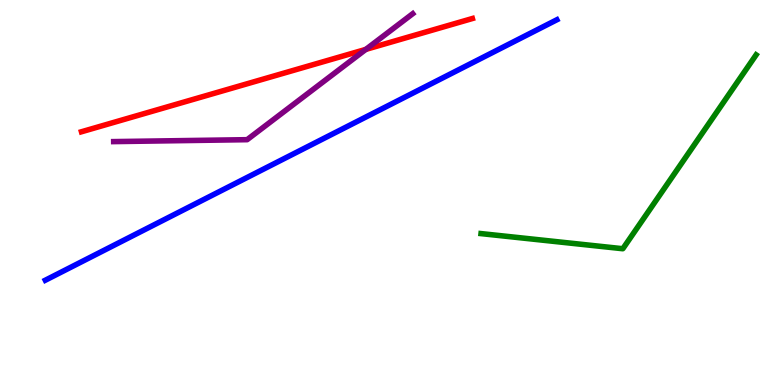[{'lines': ['blue', 'red'], 'intersections': []}, {'lines': ['green', 'red'], 'intersections': []}, {'lines': ['purple', 'red'], 'intersections': [{'x': 4.72, 'y': 8.72}]}, {'lines': ['blue', 'green'], 'intersections': []}, {'lines': ['blue', 'purple'], 'intersections': []}, {'lines': ['green', 'purple'], 'intersections': []}]